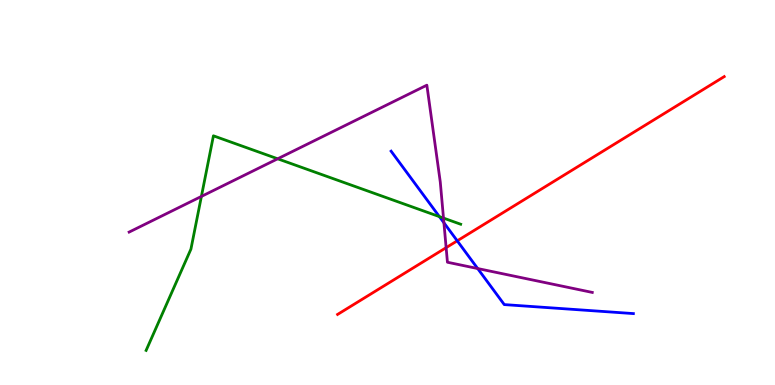[{'lines': ['blue', 'red'], 'intersections': [{'x': 5.9, 'y': 3.74}]}, {'lines': ['green', 'red'], 'intersections': []}, {'lines': ['purple', 'red'], 'intersections': [{'x': 5.76, 'y': 3.57}]}, {'lines': ['blue', 'green'], 'intersections': [{'x': 5.67, 'y': 4.37}]}, {'lines': ['blue', 'purple'], 'intersections': [{'x': 5.73, 'y': 4.21}, {'x': 6.16, 'y': 3.02}]}, {'lines': ['green', 'purple'], 'intersections': [{'x': 2.6, 'y': 4.9}, {'x': 3.58, 'y': 5.88}, {'x': 5.72, 'y': 4.34}]}]